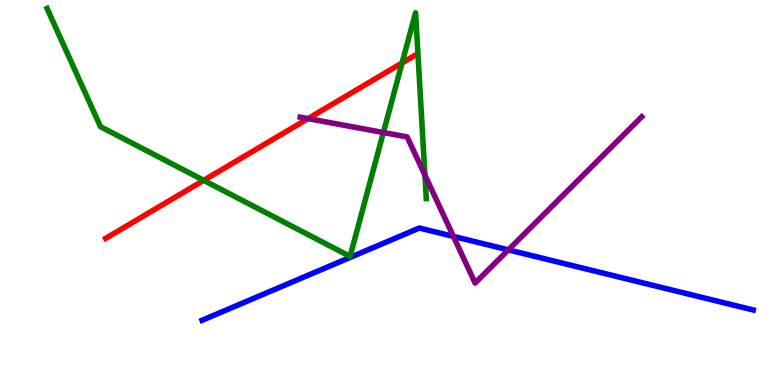[{'lines': ['blue', 'red'], 'intersections': []}, {'lines': ['green', 'red'], 'intersections': [{'x': 2.63, 'y': 5.32}, {'x': 5.19, 'y': 8.36}]}, {'lines': ['purple', 'red'], 'intersections': [{'x': 3.97, 'y': 6.92}]}, {'lines': ['blue', 'green'], 'intersections': []}, {'lines': ['blue', 'purple'], 'intersections': [{'x': 5.85, 'y': 3.86}, {'x': 6.56, 'y': 3.51}]}, {'lines': ['green', 'purple'], 'intersections': [{'x': 4.95, 'y': 6.56}, {'x': 5.48, 'y': 5.45}]}]